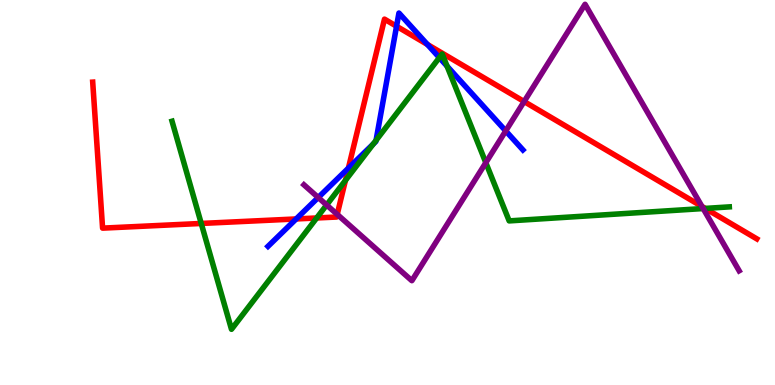[{'lines': ['blue', 'red'], 'intersections': [{'x': 3.82, 'y': 4.31}, {'x': 4.5, 'y': 5.63}, {'x': 5.12, 'y': 9.32}, {'x': 5.52, 'y': 8.84}]}, {'lines': ['green', 'red'], 'intersections': [{'x': 2.6, 'y': 4.2}, {'x': 4.09, 'y': 4.34}, {'x': 4.46, 'y': 5.31}, {'x': 9.1, 'y': 4.59}]}, {'lines': ['purple', 'red'], 'intersections': [{'x': 4.35, 'y': 4.43}, {'x': 6.76, 'y': 7.36}, {'x': 9.06, 'y': 4.64}]}, {'lines': ['blue', 'green'], 'intersections': [{'x': 4.82, 'y': 6.26}, {'x': 4.85, 'y': 6.35}, {'x': 5.67, 'y': 8.5}, {'x': 5.77, 'y': 8.28}]}, {'lines': ['blue', 'purple'], 'intersections': [{'x': 4.11, 'y': 4.87}, {'x': 6.53, 'y': 6.6}]}, {'lines': ['green', 'purple'], 'intersections': [{'x': 4.21, 'y': 4.68}, {'x': 6.27, 'y': 5.77}, {'x': 9.07, 'y': 4.58}]}]